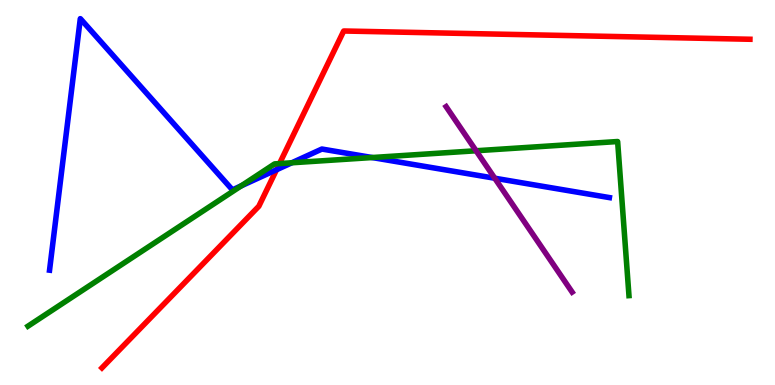[{'lines': ['blue', 'red'], 'intersections': [{'x': 3.57, 'y': 5.59}]}, {'lines': ['green', 'red'], 'intersections': [{'x': 3.61, 'y': 5.75}]}, {'lines': ['purple', 'red'], 'intersections': []}, {'lines': ['blue', 'green'], 'intersections': [{'x': 3.11, 'y': 5.17}, {'x': 3.77, 'y': 5.77}, {'x': 4.8, 'y': 5.91}]}, {'lines': ['blue', 'purple'], 'intersections': [{'x': 6.38, 'y': 5.37}]}, {'lines': ['green', 'purple'], 'intersections': [{'x': 6.14, 'y': 6.08}]}]